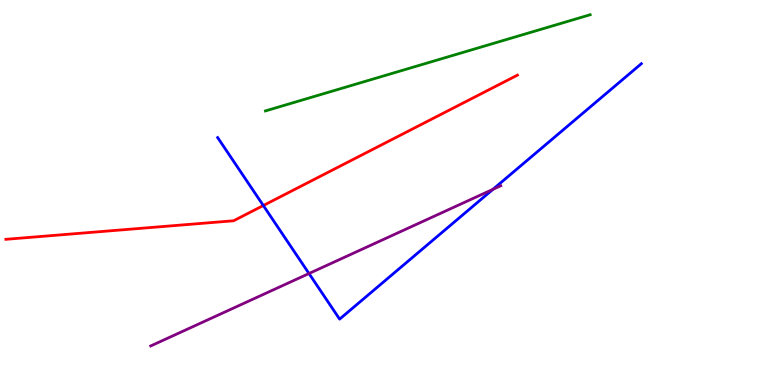[{'lines': ['blue', 'red'], 'intersections': [{'x': 3.4, 'y': 4.66}]}, {'lines': ['green', 'red'], 'intersections': []}, {'lines': ['purple', 'red'], 'intersections': []}, {'lines': ['blue', 'green'], 'intersections': []}, {'lines': ['blue', 'purple'], 'intersections': [{'x': 3.99, 'y': 2.9}, {'x': 6.36, 'y': 5.08}]}, {'lines': ['green', 'purple'], 'intersections': []}]